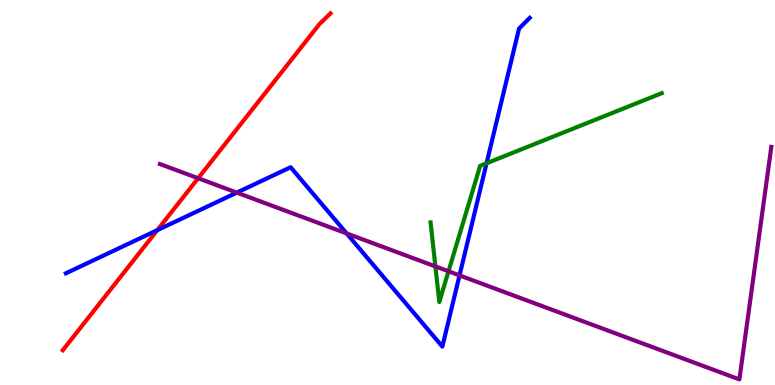[{'lines': ['blue', 'red'], 'intersections': [{'x': 2.03, 'y': 4.02}]}, {'lines': ['green', 'red'], 'intersections': []}, {'lines': ['purple', 'red'], 'intersections': [{'x': 2.56, 'y': 5.37}]}, {'lines': ['blue', 'green'], 'intersections': [{'x': 6.28, 'y': 5.76}]}, {'lines': ['blue', 'purple'], 'intersections': [{'x': 3.06, 'y': 5.0}, {'x': 4.47, 'y': 3.94}, {'x': 5.93, 'y': 2.85}]}, {'lines': ['green', 'purple'], 'intersections': [{'x': 5.62, 'y': 3.08}, {'x': 5.79, 'y': 2.95}]}]